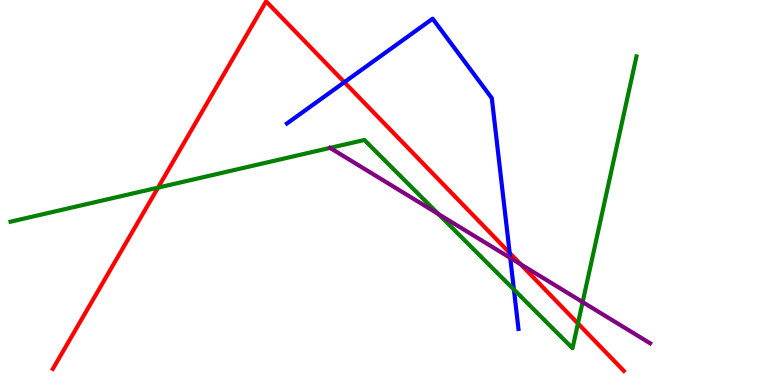[{'lines': ['blue', 'red'], 'intersections': [{'x': 4.44, 'y': 7.87}, {'x': 6.58, 'y': 3.43}]}, {'lines': ['green', 'red'], 'intersections': [{'x': 2.04, 'y': 5.13}, {'x': 7.46, 'y': 1.6}]}, {'lines': ['purple', 'red'], 'intersections': [{'x': 6.72, 'y': 3.14}]}, {'lines': ['blue', 'green'], 'intersections': [{'x': 6.63, 'y': 2.48}]}, {'lines': ['blue', 'purple'], 'intersections': [{'x': 6.58, 'y': 3.3}]}, {'lines': ['green', 'purple'], 'intersections': [{'x': 4.26, 'y': 6.16}, {'x': 5.66, 'y': 4.44}, {'x': 7.52, 'y': 2.15}]}]